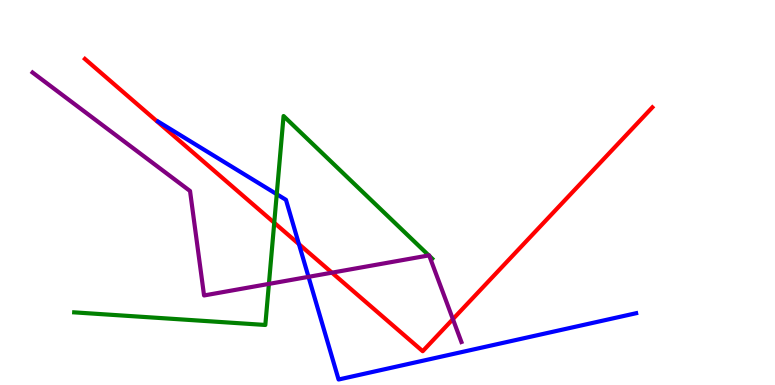[{'lines': ['blue', 'red'], 'intersections': [{'x': 3.86, 'y': 3.66}]}, {'lines': ['green', 'red'], 'intersections': [{'x': 3.54, 'y': 4.21}]}, {'lines': ['purple', 'red'], 'intersections': [{'x': 4.28, 'y': 2.92}, {'x': 5.84, 'y': 1.71}]}, {'lines': ['blue', 'green'], 'intersections': [{'x': 3.57, 'y': 4.96}]}, {'lines': ['blue', 'purple'], 'intersections': [{'x': 3.98, 'y': 2.81}]}, {'lines': ['green', 'purple'], 'intersections': [{'x': 3.47, 'y': 2.63}, {'x': 5.53, 'y': 3.37}, {'x': 5.54, 'y': 3.35}]}]